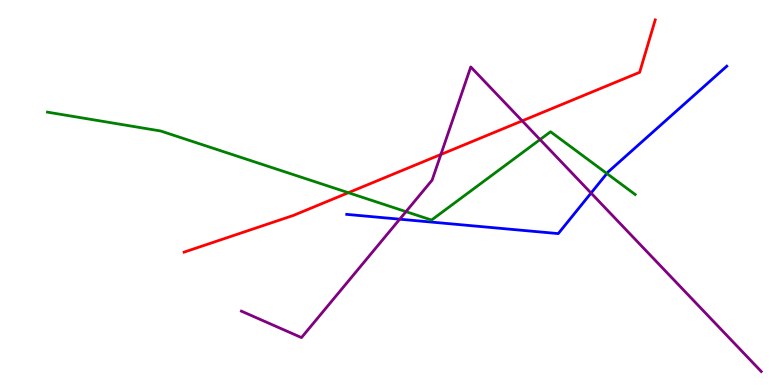[{'lines': ['blue', 'red'], 'intersections': []}, {'lines': ['green', 'red'], 'intersections': [{'x': 4.5, 'y': 4.99}]}, {'lines': ['purple', 'red'], 'intersections': [{'x': 5.69, 'y': 5.99}, {'x': 6.74, 'y': 6.86}]}, {'lines': ['blue', 'green'], 'intersections': [{'x': 7.83, 'y': 5.49}]}, {'lines': ['blue', 'purple'], 'intersections': [{'x': 5.16, 'y': 4.31}, {'x': 7.63, 'y': 4.99}]}, {'lines': ['green', 'purple'], 'intersections': [{'x': 5.24, 'y': 4.5}, {'x': 6.97, 'y': 6.37}]}]